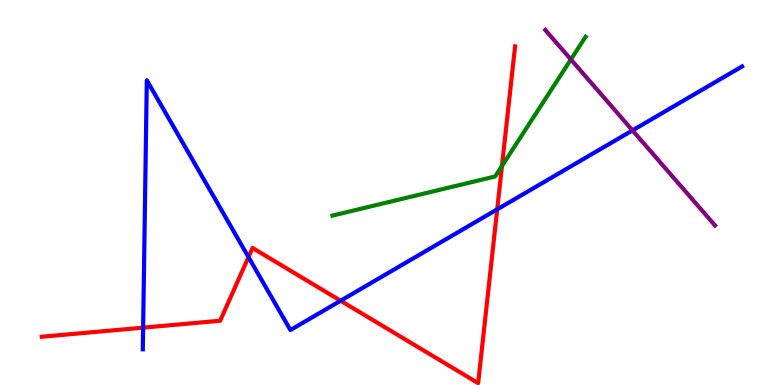[{'lines': ['blue', 'red'], 'intersections': [{'x': 1.85, 'y': 1.49}, {'x': 3.21, 'y': 3.32}, {'x': 4.4, 'y': 2.19}, {'x': 6.42, 'y': 4.56}]}, {'lines': ['green', 'red'], 'intersections': [{'x': 6.48, 'y': 5.69}]}, {'lines': ['purple', 'red'], 'intersections': []}, {'lines': ['blue', 'green'], 'intersections': []}, {'lines': ['blue', 'purple'], 'intersections': [{'x': 8.16, 'y': 6.61}]}, {'lines': ['green', 'purple'], 'intersections': [{'x': 7.37, 'y': 8.46}]}]